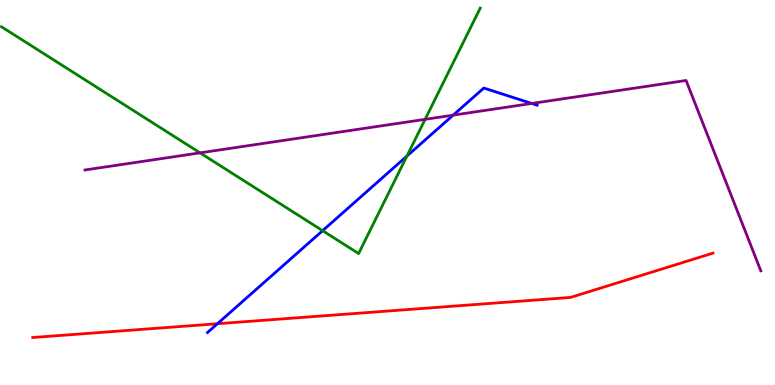[{'lines': ['blue', 'red'], 'intersections': [{'x': 2.81, 'y': 1.59}]}, {'lines': ['green', 'red'], 'intersections': []}, {'lines': ['purple', 'red'], 'intersections': []}, {'lines': ['blue', 'green'], 'intersections': [{'x': 4.16, 'y': 4.01}, {'x': 5.25, 'y': 5.95}]}, {'lines': ['blue', 'purple'], 'intersections': [{'x': 5.85, 'y': 7.01}, {'x': 6.86, 'y': 7.31}]}, {'lines': ['green', 'purple'], 'intersections': [{'x': 2.58, 'y': 6.03}, {'x': 5.49, 'y': 6.9}]}]